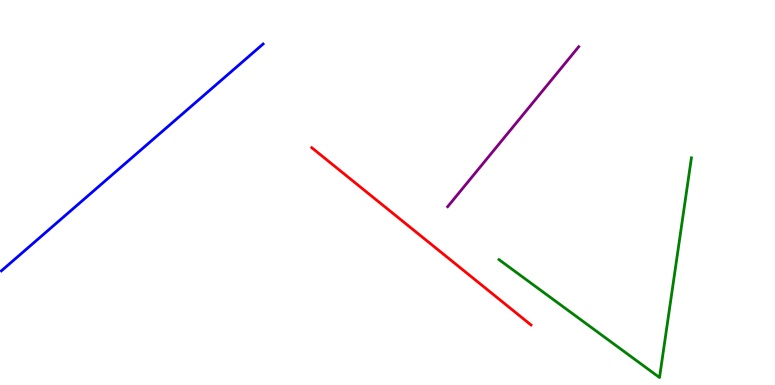[{'lines': ['blue', 'red'], 'intersections': []}, {'lines': ['green', 'red'], 'intersections': []}, {'lines': ['purple', 'red'], 'intersections': []}, {'lines': ['blue', 'green'], 'intersections': []}, {'lines': ['blue', 'purple'], 'intersections': []}, {'lines': ['green', 'purple'], 'intersections': []}]